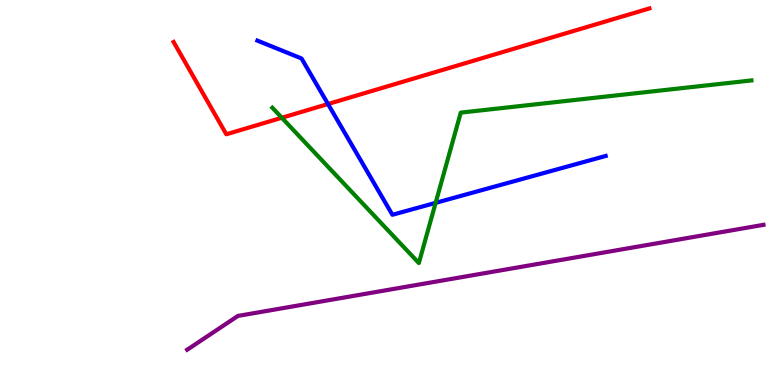[{'lines': ['blue', 'red'], 'intersections': [{'x': 4.23, 'y': 7.3}]}, {'lines': ['green', 'red'], 'intersections': [{'x': 3.64, 'y': 6.94}]}, {'lines': ['purple', 'red'], 'intersections': []}, {'lines': ['blue', 'green'], 'intersections': [{'x': 5.62, 'y': 4.73}]}, {'lines': ['blue', 'purple'], 'intersections': []}, {'lines': ['green', 'purple'], 'intersections': []}]